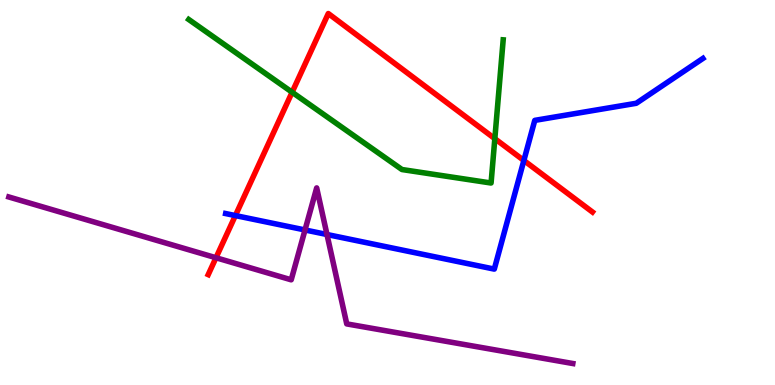[{'lines': ['blue', 'red'], 'intersections': [{'x': 3.04, 'y': 4.4}, {'x': 6.76, 'y': 5.83}]}, {'lines': ['green', 'red'], 'intersections': [{'x': 3.77, 'y': 7.6}, {'x': 6.38, 'y': 6.4}]}, {'lines': ['purple', 'red'], 'intersections': [{'x': 2.79, 'y': 3.31}]}, {'lines': ['blue', 'green'], 'intersections': []}, {'lines': ['blue', 'purple'], 'intersections': [{'x': 3.94, 'y': 4.03}, {'x': 4.22, 'y': 3.91}]}, {'lines': ['green', 'purple'], 'intersections': []}]